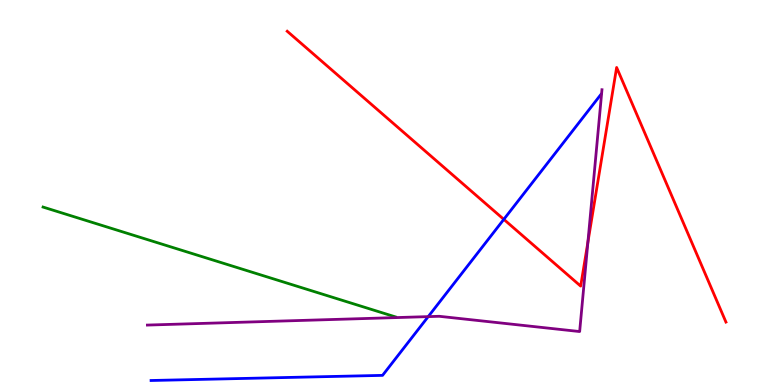[{'lines': ['blue', 'red'], 'intersections': [{'x': 6.5, 'y': 4.3}]}, {'lines': ['green', 'red'], 'intersections': []}, {'lines': ['purple', 'red'], 'intersections': [{'x': 7.59, 'y': 3.71}]}, {'lines': ['blue', 'green'], 'intersections': []}, {'lines': ['blue', 'purple'], 'intersections': [{'x': 5.53, 'y': 1.78}]}, {'lines': ['green', 'purple'], 'intersections': []}]